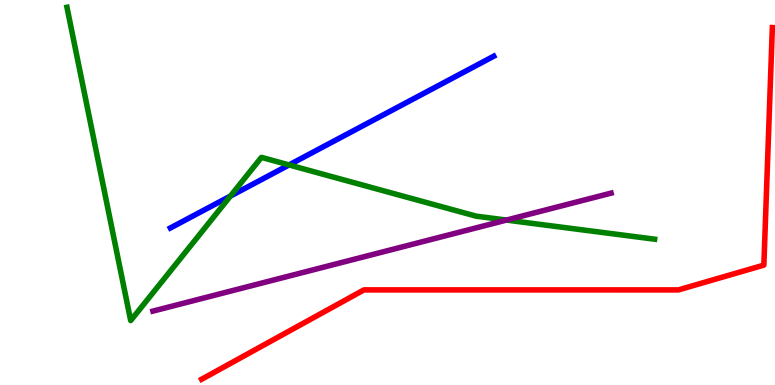[{'lines': ['blue', 'red'], 'intersections': []}, {'lines': ['green', 'red'], 'intersections': []}, {'lines': ['purple', 'red'], 'intersections': []}, {'lines': ['blue', 'green'], 'intersections': [{'x': 2.97, 'y': 4.91}, {'x': 3.73, 'y': 5.72}]}, {'lines': ['blue', 'purple'], 'intersections': []}, {'lines': ['green', 'purple'], 'intersections': [{'x': 6.54, 'y': 4.28}]}]